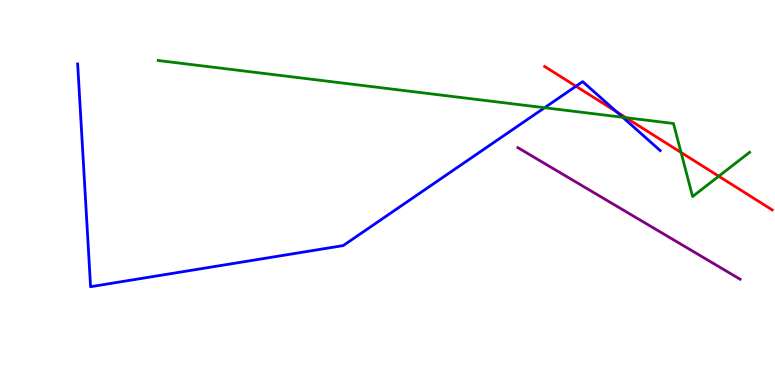[{'lines': ['blue', 'red'], 'intersections': [{'x': 7.43, 'y': 7.76}, {'x': 7.96, 'y': 7.09}]}, {'lines': ['green', 'red'], 'intersections': [{'x': 8.08, 'y': 6.94}, {'x': 8.79, 'y': 6.04}, {'x': 9.27, 'y': 5.42}]}, {'lines': ['purple', 'red'], 'intersections': []}, {'lines': ['blue', 'green'], 'intersections': [{'x': 7.03, 'y': 7.2}, {'x': 8.04, 'y': 6.95}]}, {'lines': ['blue', 'purple'], 'intersections': []}, {'lines': ['green', 'purple'], 'intersections': []}]